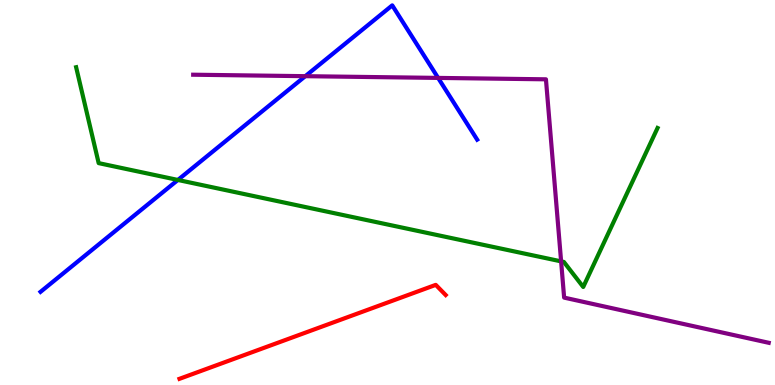[{'lines': ['blue', 'red'], 'intersections': []}, {'lines': ['green', 'red'], 'intersections': []}, {'lines': ['purple', 'red'], 'intersections': []}, {'lines': ['blue', 'green'], 'intersections': [{'x': 2.3, 'y': 5.33}]}, {'lines': ['blue', 'purple'], 'intersections': [{'x': 3.94, 'y': 8.02}, {'x': 5.65, 'y': 7.98}]}, {'lines': ['green', 'purple'], 'intersections': [{'x': 7.24, 'y': 3.21}]}]